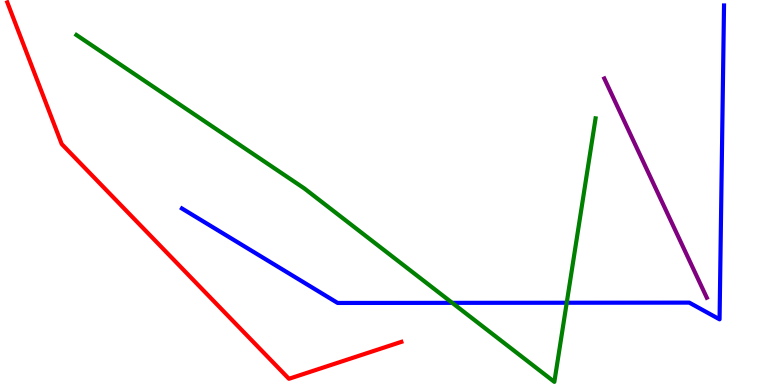[{'lines': ['blue', 'red'], 'intersections': []}, {'lines': ['green', 'red'], 'intersections': []}, {'lines': ['purple', 'red'], 'intersections': []}, {'lines': ['blue', 'green'], 'intersections': [{'x': 5.84, 'y': 2.13}, {'x': 7.31, 'y': 2.14}]}, {'lines': ['blue', 'purple'], 'intersections': []}, {'lines': ['green', 'purple'], 'intersections': []}]